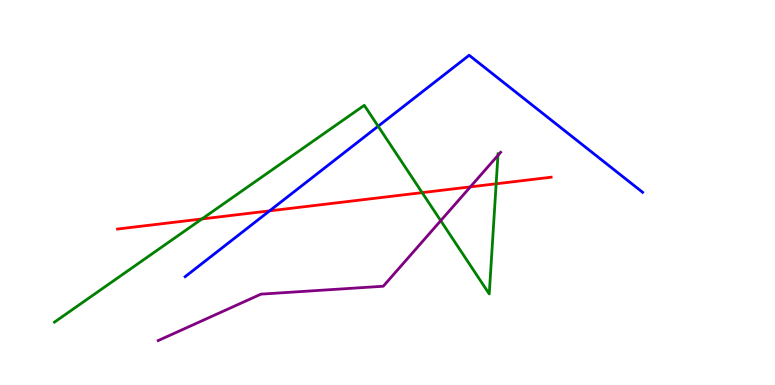[{'lines': ['blue', 'red'], 'intersections': [{'x': 3.48, 'y': 4.52}]}, {'lines': ['green', 'red'], 'intersections': [{'x': 2.61, 'y': 4.31}, {'x': 5.45, 'y': 5.0}, {'x': 6.4, 'y': 5.23}]}, {'lines': ['purple', 'red'], 'intersections': [{'x': 6.07, 'y': 5.15}]}, {'lines': ['blue', 'green'], 'intersections': [{'x': 4.88, 'y': 6.72}]}, {'lines': ['blue', 'purple'], 'intersections': []}, {'lines': ['green', 'purple'], 'intersections': [{'x': 5.69, 'y': 4.27}, {'x': 6.42, 'y': 5.96}]}]